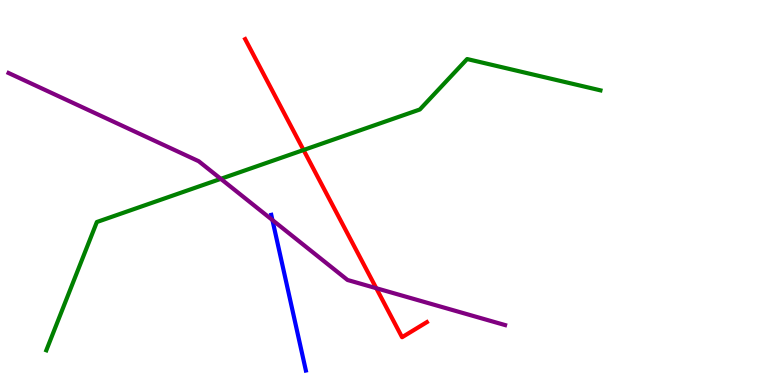[{'lines': ['blue', 'red'], 'intersections': []}, {'lines': ['green', 'red'], 'intersections': [{'x': 3.92, 'y': 6.1}]}, {'lines': ['purple', 'red'], 'intersections': [{'x': 4.86, 'y': 2.51}]}, {'lines': ['blue', 'green'], 'intersections': []}, {'lines': ['blue', 'purple'], 'intersections': [{'x': 3.52, 'y': 4.28}]}, {'lines': ['green', 'purple'], 'intersections': [{'x': 2.85, 'y': 5.35}]}]